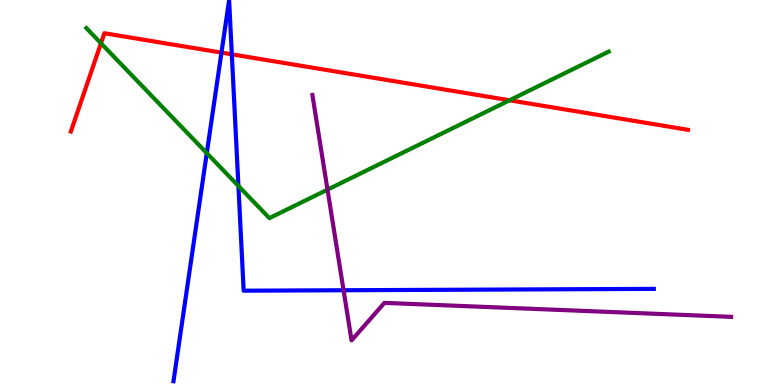[{'lines': ['blue', 'red'], 'intersections': [{'x': 2.86, 'y': 8.63}, {'x': 2.99, 'y': 8.59}]}, {'lines': ['green', 'red'], 'intersections': [{'x': 1.3, 'y': 8.88}, {'x': 6.58, 'y': 7.4}]}, {'lines': ['purple', 'red'], 'intersections': []}, {'lines': ['blue', 'green'], 'intersections': [{'x': 2.67, 'y': 6.02}, {'x': 3.08, 'y': 5.17}]}, {'lines': ['blue', 'purple'], 'intersections': [{'x': 4.43, 'y': 2.46}]}, {'lines': ['green', 'purple'], 'intersections': [{'x': 4.23, 'y': 5.07}]}]